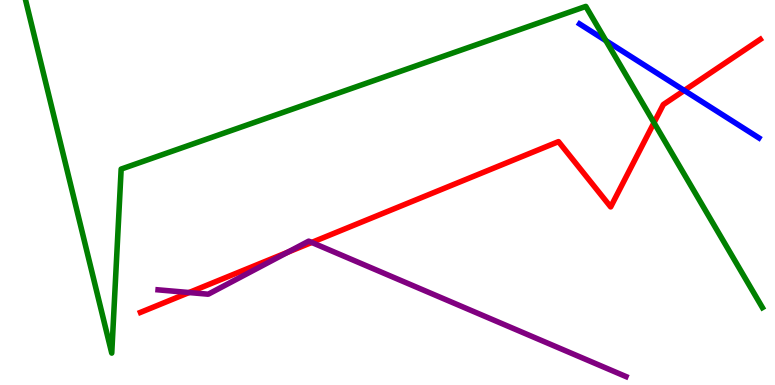[{'lines': ['blue', 'red'], 'intersections': [{'x': 8.83, 'y': 7.65}]}, {'lines': ['green', 'red'], 'intersections': [{'x': 8.44, 'y': 6.81}]}, {'lines': ['purple', 'red'], 'intersections': [{'x': 2.44, 'y': 2.4}, {'x': 3.71, 'y': 3.45}, {'x': 4.02, 'y': 3.7}]}, {'lines': ['blue', 'green'], 'intersections': [{'x': 7.82, 'y': 8.94}]}, {'lines': ['blue', 'purple'], 'intersections': []}, {'lines': ['green', 'purple'], 'intersections': []}]